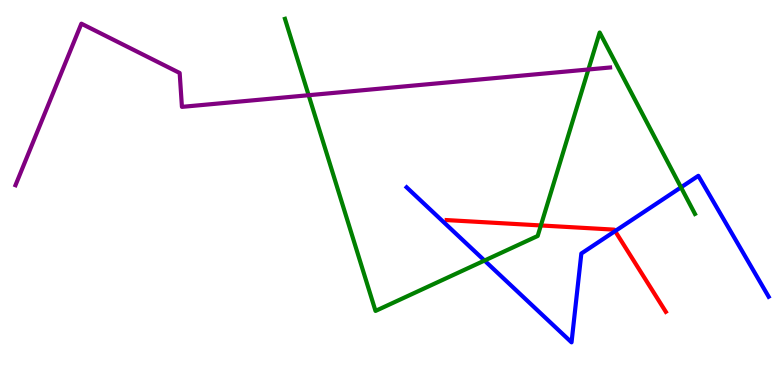[{'lines': ['blue', 'red'], 'intersections': [{'x': 7.94, 'y': 4.0}]}, {'lines': ['green', 'red'], 'intersections': [{'x': 6.98, 'y': 4.14}]}, {'lines': ['purple', 'red'], 'intersections': []}, {'lines': ['blue', 'green'], 'intersections': [{'x': 6.25, 'y': 3.23}, {'x': 8.79, 'y': 5.13}]}, {'lines': ['blue', 'purple'], 'intersections': []}, {'lines': ['green', 'purple'], 'intersections': [{'x': 3.98, 'y': 7.53}, {'x': 7.59, 'y': 8.2}]}]